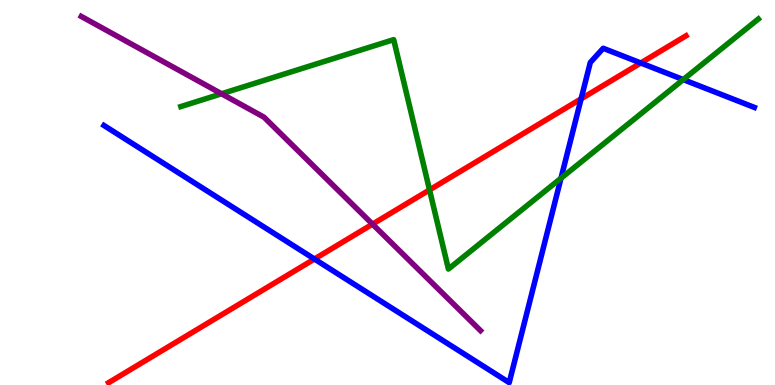[{'lines': ['blue', 'red'], 'intersections': [{'x': 4.06, 'y': 3.27}, {'x': 7.5, 'y': 7.43}, {'x': 8.27, 'y': 8.36}]}, {'lines': ['green', 'red'], 'intersections': [{'x': 5.54, 'y': 5.07}]}, {'lines': ['purple', 'red'], 'intersections': [{'x': 4.81, 'y': 4.18}]}, {'lines': ['blue', 'green'], 'intersections': [{'x': 7.24, 'y': 5.37}, {'x': 8.82, 'y': 7.93}]}, {'lines': ['blue', 'purple'], 'intersections': []}, {'lines': ['green', 'purple'], 'intersections': [{'x': 2.86, 'y': 7.56}]}]